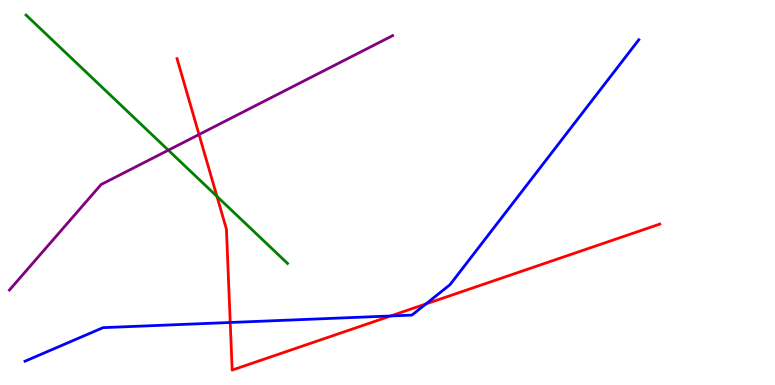[{'lines': ['blue', 'red'], 'intersections': [{'x': 2.97, 'y': 1.62}, {'x': 5.04, 'y': 1.79}, {'x': 5.5, 'y': 2.11}]}, {'lines': ['green', 'red'], 'intersections': [{'x': 2.8, 'y': 4.9}]}, {'lines': ['purple', 'red'], 'intersections': [{'x': 2.57, 'y': 6.51}]}, {'lines': ['blue', 'green'], 'intersections': []}, {'lines': ['blue', 'purple'], 'intersections': []}, {'lines': ['green', 'purple'], 'intersections': [{'x': 2.17, 'y': 6.1}]}]